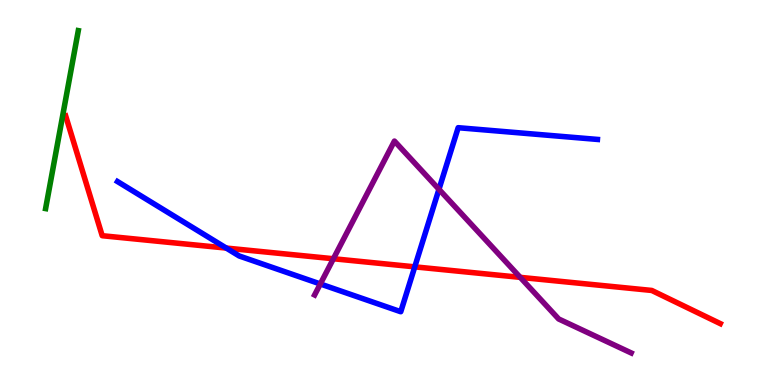[{'lines': ['blue', 'red'], 'intersections': [{'x': 2.92, 'y': 3.56}, {'x': 5.35, 'y': 3.07}]}, {'lines': ['green', 'red'], 'intersections': []}, {'lines': ['purple', 'red'], 'intersections': [{'x': 4.3, 'y': 3.28}, {'x': 6.71, 'y': 2.8}]}, {'lines': ['blue', 'green'], 'intersections': []}, {'lines': ['blue', 'purple'], 'intersections': [{'x': 4.13, 'y': 2.62}, {'x': 5.66, 'y': 5.08}]}, {'lines': ['green', 'purple'], 'intersections': []}]